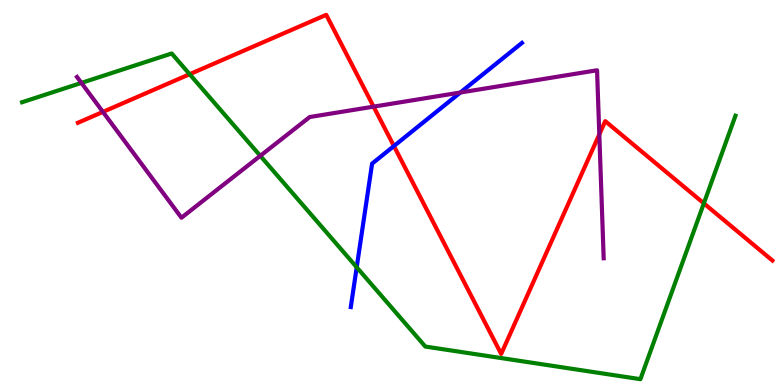[{'lines': ['blue', 'red'], 'intersections': [{'x': 5.08, 'y': 6.21}]}, {'lines': ['green', 'red'], 'intersections': [{'x': 2.45, 'y': 8.07}, {'x': 9.08, 'y': 4.72}]}, {'lines': ['purple', 'red'], 'intersections': [{'x': 1.33, 'y': 7.09}, {'x': 4.82, 'y': 7.23}, {'x': 7.73, 'y': 6.51}]}, {'lines': ['blue', 'green'], 'intersections': [{'x': 4.6, 'y': 3.06}]}, {'lines': ['blue', 'purple'], 'intersections': [{'x': 5.94, 'y': 7.6}]}, {'lines': ['green', 'purple'], 'intersections': [{'x': 1.05, 'y': 7.85}, {'x': 3.36, 'y': 5.95}]}]